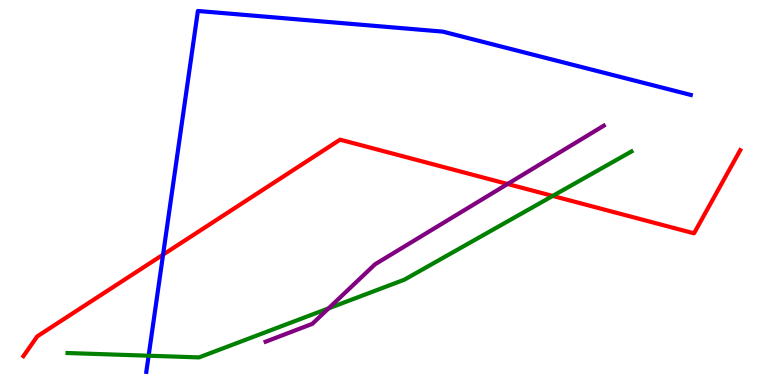[{'lines': ['blue', 'red'], 'intersections': [{'x': 2.1, 'y': 3.39}]}, {'lines': ['green', 'red'], 'intersections': [{'x': 7.13, 'y': 4.91}]}, {'lines': ['purple', 'red'], 'intersections': [{'x': 6.55, 'y': 5.22}]}, {'lines': ['blue', 'green'], 'intersections': [{'x': 1.92, 'y': 0.761}]}, {'lines': ['blue', 'purple'], 'intersections': []}, {'lines': ['green', 'purple'], 'intersections': [{'x': 4.24, 'y': 1.99}]}]